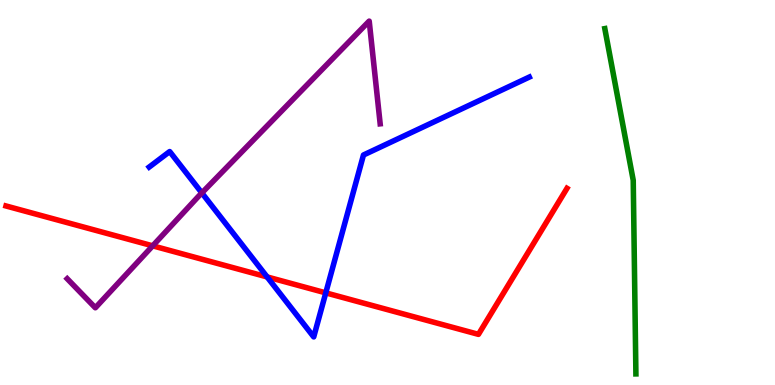[{'lines': ['blue', 'red'], 'intersections': [{'x': 3.45, 'y': 2.81}, {'x': 4.2, 'y': 2.39}]}, {'lines': ['green', 'red'], 'intersections': []}, {'lines': ['purple', 'red'], 'intersections': [{'x': 1.97, 'y': 3.61}]}, {'lines': ['blue', 'green'], 'intersections': []}, {'lines': ['blue', 'purple'], 'intersections': [{'x': 2.6, 'y': 4.99}]}, {'lines': ['green', 'purple'], 'intersections': []}]